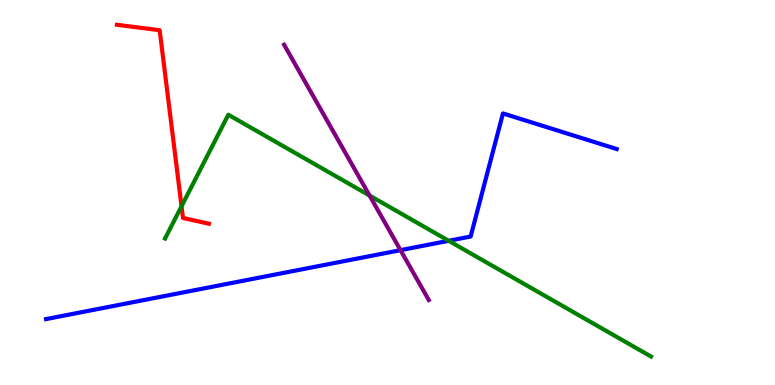[{'lines': ['blue', 'red'], 'intersections': []}, {'lines': ['green', 'red'], 'intersections': [{'x': 2.34, 'y': 4.64}]}, {'lines': ['purple', 'red'], 'intersections': []}, {'lines': ['blue', 'green'], 'intersections': [{'x': 5.79, 'y': 3.75}]}, {'lines': ['blue', 'purple'], 'intersections': [{'x': 5.17, 'y': 3.5}]}, {'lines': ['green', 'purple'], 'intersections': [{'x': 4.77, 'y': 4.92}]}]